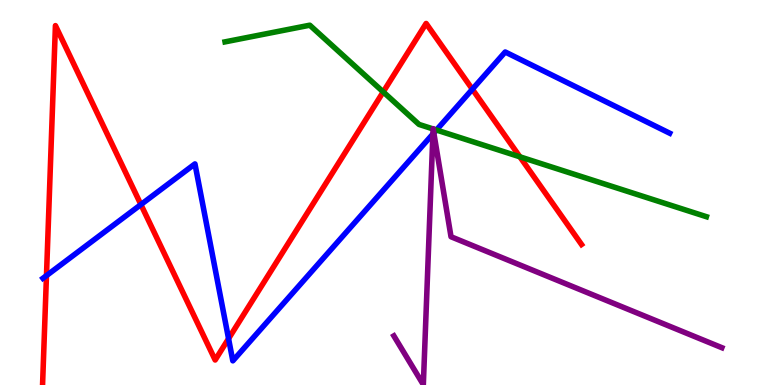[{'lines': ['blue', 'red'], 'intersections': [{'x': 0.6, 'y': 2.84}, {'x': 1.82, 'y': 4.69}, {'x': 2.95, 'y': 1.2}, {'x': 6.1, 'y': 7.68}]}, {'lines': ['green', 'red'], 'intersections': [{'x': 4.94, 'y': 7.61}, {'x': 6.71, 'y': 5.93}]}, {'lines': ['purple', 'red'], 'intersections': []}, {'lines': ['blue', 'green'], 'intersections': [{'x': 5.63, 'y': 6.62}]}, {'lines': ['blue', 'purple'], 'intersections': [{'x': 5.59, 'y': 6.52}, {'x': 5.6, 'y': 6.55}]}, {'lines': ['green', 'purple'], 'intersections': [{'x': 5.59, 'y': 6.65}, {'x': 5.59, 'y': 6.65}]}]